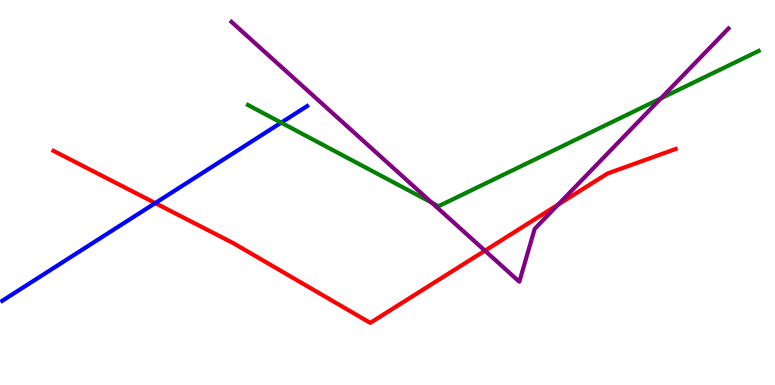[{'lines': ['blue', 'red'], 'intersections': [{'x': 2.0, 'y': 4.72}]}, {'lines': ['green', 'red'], 'intersections': []}, {'lines': ['purple', 'red'], 'intersections': [{'x': 6.26, 'y': 3.49}, {'x': 7.2, 'y': 4.69}]}, {'lines': ['blue', 'green'], 'intersections': [{'x': 3.63, 'y': 6.81}]}, {'lines': ['blue', 'purple'], 'intersections': []}, {'lines': ['green', 'purple'], 'intersections': [{'x': 5.57, 'y': 4.74}, {'x': 8.53, 'y': 7.44}]}]